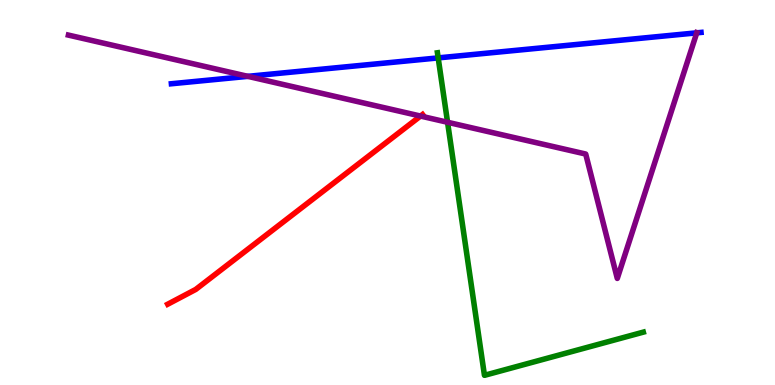[{'lines': ['blue', 'red'], 'intersections': []}, {'lines': ['green', 'red'], 'intersections': []}, {'lines': ['purple', 'red'], 'intersections': [{'x': 5.43, 'y': 6.99}]}, {'lines': ['blue', 'green'], 'intersections': [{'x': 5.65, 'y': 8.5}]}, {'lines': ['blue', 'purple'], 'intersections': [{'x': 3.2, 'y': 8.02}, {'x': 8.99, 'y': 9.15}]}, {'lines': ['green', 'purple'], 'intersections': [{'x': 5.78, 'y': 6.82}]}]